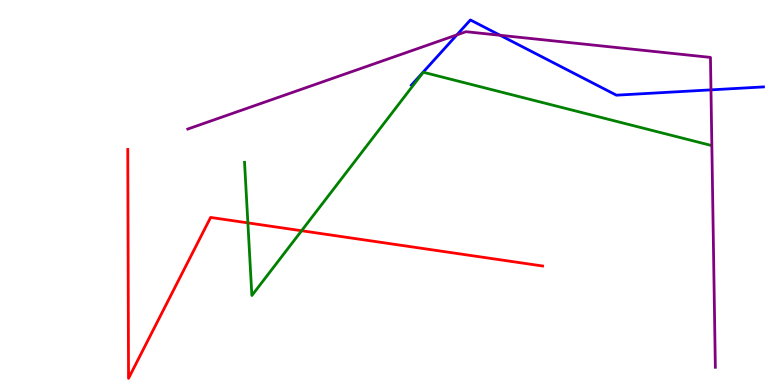[{'lines': ['blue', 'red'], 'intersections': []}, {'lines': ['green', 'red'], 'intersections': [{'x': 3.2, 'y': 4.21}, {'x': 3.89, 'y': 4.01}]}, {'lines': ['purple', 'red'], 'intersections': []}, {'lines': ['blue', 'green'], 'intersections': []}, {'lines': ['blue', 'purple'], 'intersections': [{'x': 5.9, 'y': 9.09}, {'x': 6.45, 'y': 9.08}, {'x': 9.17, 'y': 7.67}]}, {'lines': ['green', 'purple'], 'intersections': []}]